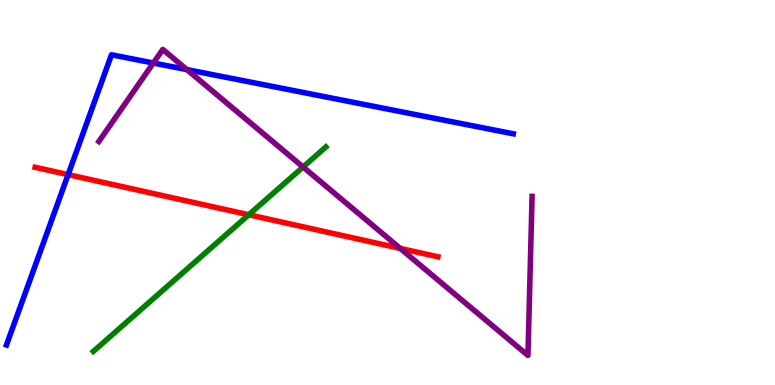[{'lines': ['blue', 'red'], 'intersections': [{'x': 0.879, 'y': 5.46}]}, {'lines': ['green', 'red'], 'intersections': [{'x': 3.21, 'y': 4.42}]}, {'lines': ['purple', 'red'], 'intersections': [{'x': 5.16, 'y': 3.55}]}, {'lines': ['blue', 'green'], 'intersections': []}, {'lines': ['blue', 'purple'], 'intersections': [{'x': 1.98, 'y': 8.36}, {'x': 2.41, 'y': 8.19}]}, {'lines': ['green', 'purple'], 'intersections': [{'x': 3.91, 'y': 5.66}]}]